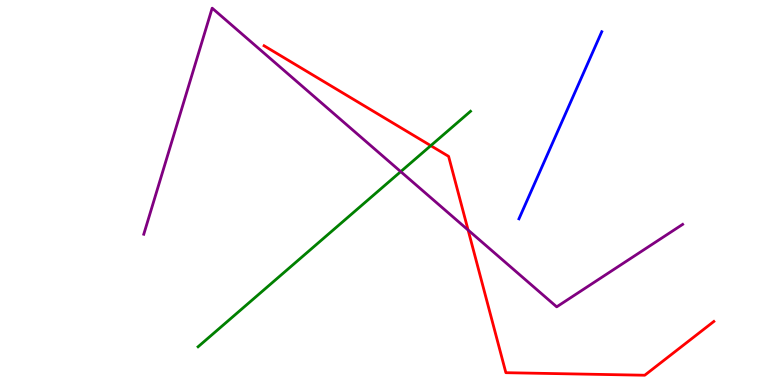[{'lines': ['blue', 'red'], 'intersections': []}, {'lines': ['green', 'red'], 'intersections': [{'x': 5.56, 'y': 6.22}]}, {'lines': ['purple', 'red'], 'intersections': [{'x': 6.04, 'y': 4.03}]}, {'lines': ['blue', 'green'], 'intersections': []}, {'lines': ['blue', 'purple'], 'intersections': []}, {'lines': ['green', 'purple'], 'intersections': [{'x': 5.17, 'y': 5.54}]}]